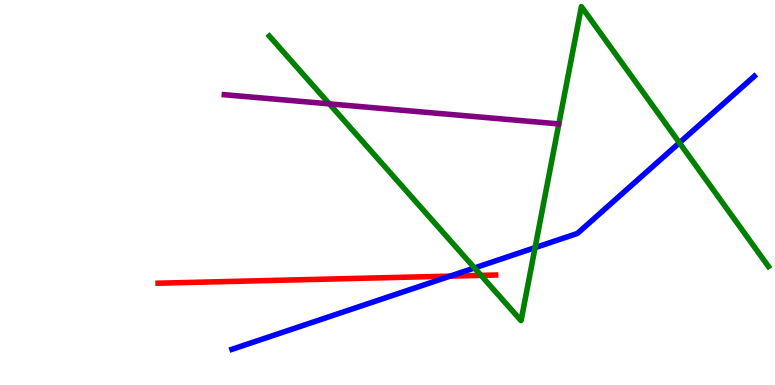[{'lines': ['blue', 'red'], 'intersections': [{'x': 5.81, 'y': 2.83}]}, {'lines': ['green', 'red'], 'intersections': [{'x': 6.21, 'y': 2.85}]}, {'lines': ['purple', 'red'], 'intersections': []}, {'lines': ['blue', 'green'], 'intersections': [{'x': 6.12, 'y': 3.04}, {'x': 6.9, 'y': 3.57}, {'x': 8.77, 'y': 6.29}]}, {'lines': ['blue', 'purple'], 'intersections': []}, {'lines': ['green', 'purple'], 'intersections': [{'x': 4.25, 'y': 7.3}]}]